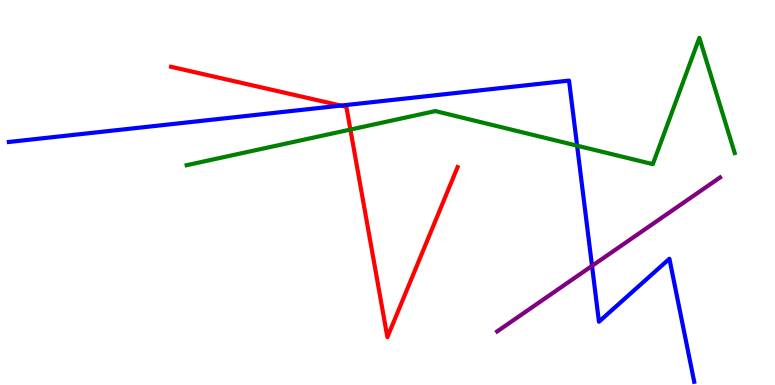[{'lines': ['blue', 'red'], 'intersections': [{'x': 4.4, 'y': 7.26}]}, {'lines': ['green', 'red'], 'intersections': [{'x': 4.52, 'y': 6.63}]}, {'lines': ['purple', 'red'], 'intersections': []}, {'lines': ['blue', 'green'], 'intersections': [{'x': 7.45, 'y': 6.22}]}, {'lines': ['blue', 'purple'], 'intersections': [{'x': 7.64, 'y': 3.09}]}, {'lines': ['green', 'purple'], 'intersections': []}]